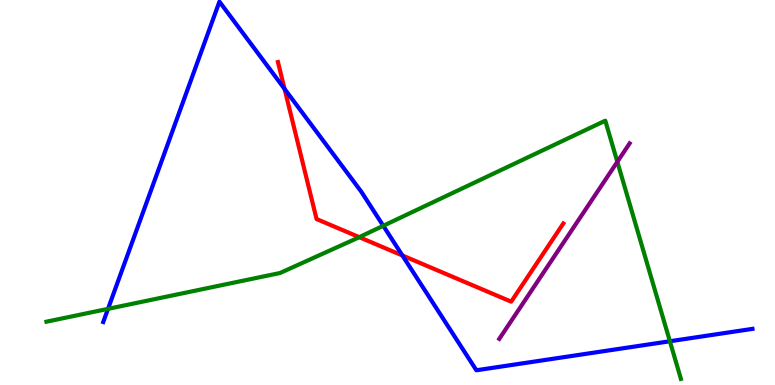[{'lines': ['blue', 'red'], 'intersections': [{'x': 3.67, 'y': 7.69}, {'x': 5.19, 'y': 3.36}]}, {'lines': ['green', 'red'], 'intersections': [{'x': 4.64, 'y': 3.84}]}, {'lines': ['purple', 'red'], 'intersections': []}, {'lines': ['blue', 'green'], 'intersections': [{'x': 1.39, 'y': 1.98}, {'x': 4.95, 'y': 4.14}, {'x': 8.64, 'y': 1.14}]}, {'lines': ['blue', 'purple'], 'intersections': []}, {'lines': ['green', 'purple'], 'intersections': [{'x': 7.97, 'y': 5.8}]}]